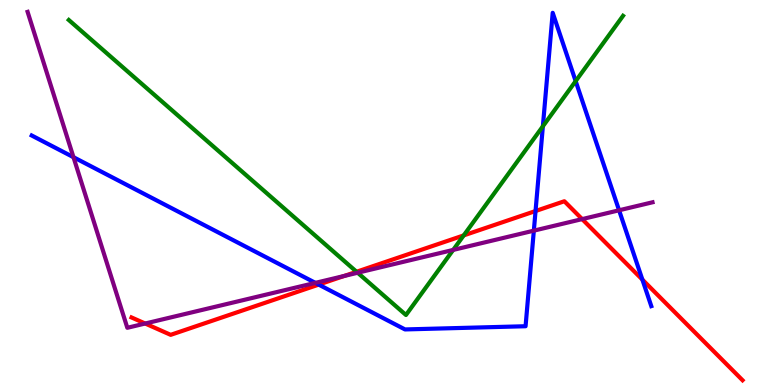[{'lines': ['blue', 'red'], 'intersections': [{'x': 4.11, 'y': 2.61}, {'x': 6.91, 'y': 4.52}, {'x': 8.29, 'y': 2.74}]}, {'lines': ['green', 'red'], 'intersections': [{'x': 4.6, 'y': 2.94}, {'x': 5.98, 'y': 3.89}]}, {'lines': ['purple', 'red'], 'intersections': [{'x': 1.87, 'y': 1.6}, {'x': 4.44, 'y': 2.83}, {'x': 7.51, 'y': 4.31}]}, {'lines': ['blue', 'green'], 'intersections': [{'x': 7.0, 'y': 6.72}, {'x': 7.43, 'y': 7.89}]}, {'lines': ['blue', 'purple'], 'intersections': [{'x': 0.948, 'y': 5.92}, {'x': 4.07, 'y': 2.65}, {'x': 6.89, 'y': 4.01}, {'x': 7.99, 'y': 4.54}]}, {'lines': ['green', 'purple'], 'intersections': [{'x': 4.62, 'y': 2.92}, {'x': 5.85, 'y': 3.51}]}]